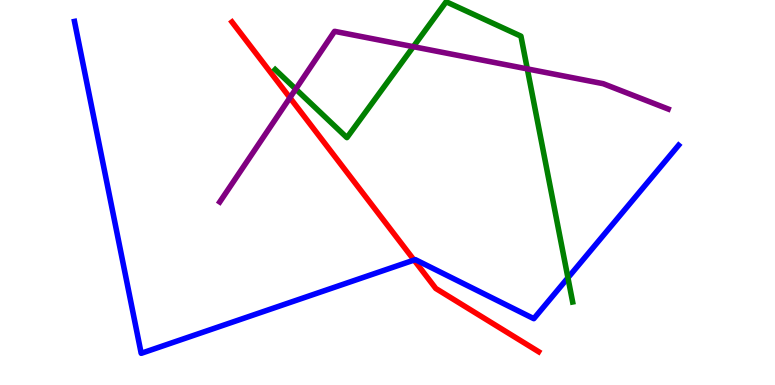[{'lines': ['blue', 'red'], 'intersections': [{'x': 5.34, 'y': 3.25}]}, {'lines': ['green', 'red'], 'intersections': []}, {'lines': ['purple', 'red'], 'intersections': [{'x': 3.74, 'y': 7.46}]}, {'lines': ['blue', 'green'], 'intersections': [{'x': 7.33, 'y': 2.78}]}, {'lines': ['blue', 'purple'], 'intersections': []}, {'lines': ['green', 'purple'], 'intersections': [{'x': 3.82, 'y': 7.69}, {'x': 5.33, 'y': 8.79}, {'x': 6.8, 'y': 8.21}]}]